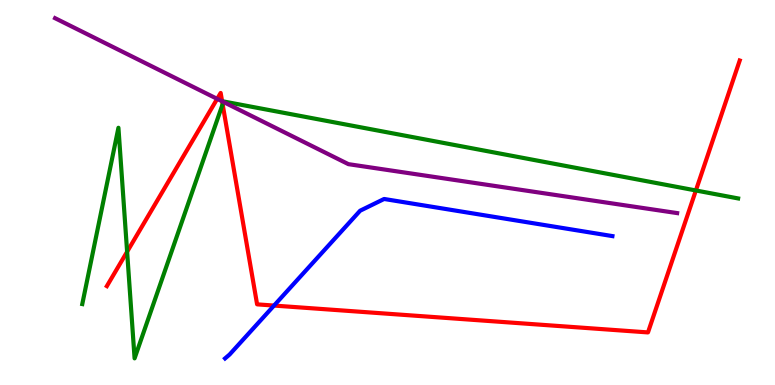[{'lines': ['blue', 'red'], 'intersections': [{'x': 3.54, 'y': 2.06}]}, {'lines': ['green', 'red'], 'intersections': [{'x': 1.64, 'y': 3.46}, {'x': 2.87, 'y': 7.29}, {'x': 8.98, 'y': 5.05}]}, {'lines': ['purple', 'red'], 'intersections': [{'x': 2.8, 'y': 7.43}, {'x': 2.87, 'y': 7.37}]}, {'lines': ['blue', 'green'], 'intersections': []}, {'lines': ['blue', 'purple'], 'intersections': []}, {'lines': ['green', 'purple'], 'intersections': [{'x': 2.88, 'y': 7.35}]}]